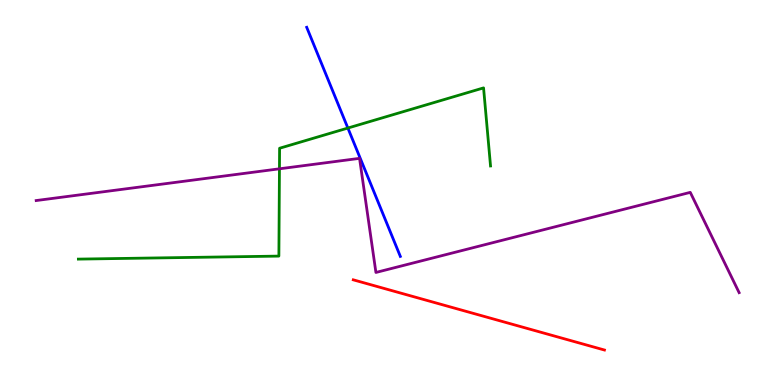[{'lines': ['blue', 'red'], 'intersections': []}, {'lines': ['green', 'red'], 'intersections': []}, {'lines': ['purple', 'red'], 'intersections': []}, {'lines': ['blue', 'green'], 'intersections': [{'x': 4.49, 'y': 6.67}]}, {'lines': ['blue', 'purple'], 'intersections': []}, {'lines': ['green', 'purple'], 'intersections': [{'x': 3.61, 'y': 5.62}]}]